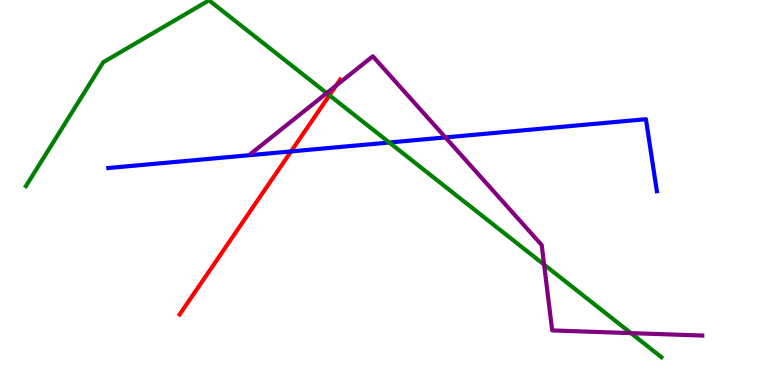[{'lines': ['blue', 'red'], 'intersections': [{'x': 3.76, 'y': 6.07}]}, {'lines': ['green', 'red'], 'intersections': [{'x': 4.25, 'y': 7.53}]}, {'lines': ['purple', 'red'], 'intersections': [{'x': 4.33, 'y': 7.77}]}, {'lines': ['blue', 'green'], 'intersections': [{'x': 5.02, 'y': 6.3}]}, {'lines': ['blue', 'purple'], 'intersections': [{'x': 5.75, 'y': 6.43}]}, {'lines': ['green', 'purple'], 'intersections': [{'x': 4.22, 'y': 7.58}, {'x': 7.02, 'y': 3.13}, {'x': 8.14, 'y': 1.35}]}]